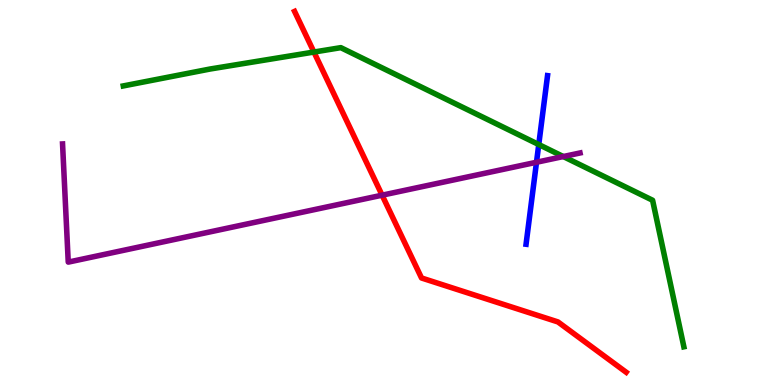[{'lines': ['blue', 'red'], 'intersections': []}, {'lines': ['green', 'red'], 'intersections': [{'x': 4.05, 'y': 8.65}]}, {'lines': ['purple', 'red'], 'intersections': [{'x': 4.93, 'y': 4.93}]}, {'lines': ['blue', 'green'], 'intersections': [{'x': 6.95, 'y': 6.25}]}, {'lines': ['blue', 'purple'], 'intersections': [{'x': 6.92, 'y': 5.79}]}, {'lines': ['green', 'purple'], 'intersections': [{'x': 7.27, 'y': 5.93}]}]